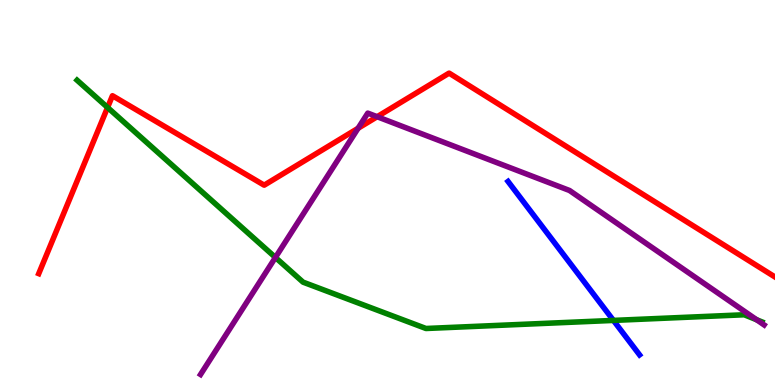[{'lines': ['blue', 'red'], 'intersections': []}, {'lines': ['green', 'red'], 'intersections': [{'x': 1.39, 'y': 7.21}]}, {'lines': ['purple', 'red'], 'intersections': [{'x': 4.62, 'y': 6.67}, {'x': 4.87, 'y': 6.97}]}, {'lines': ['blue', 'green'], 'intersections': [{'x': 7.92, 'y': 1.68}]}, {'lines': ['blue', 'purple'], 'intersections': []}, {'lines': ['green', 'purple'], 'intersections': [{'x': 3.55, 'y': 3.31}, {'x': 9.76, 'y': 1.69}]}]